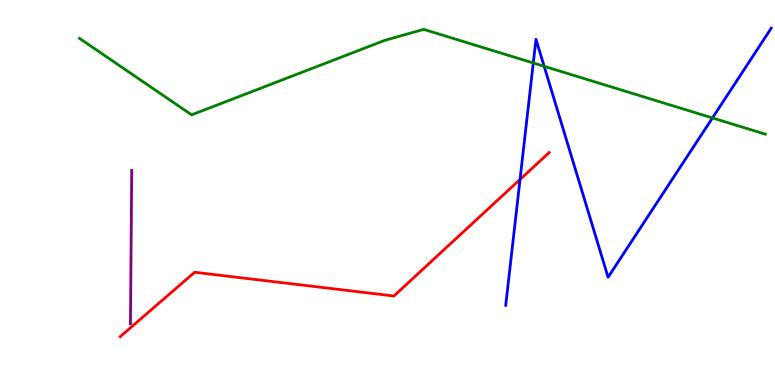[{'lines': ['blue', 'red'], 'intersections': [{'x': 6.71, 'y': 5.34}]}, {'lines': ['green', 'red'], 'intersections': []}, {'lines': ['purple', 'red'], 'intersections': []}, {'lines': ['blue', 'green'], 'intersections': [{'x': 6.88, 'y': 8.36}, {'x': 7.02, 'y': 8.28}, {'x': 9.19, 'y': 6.94}]}, {'lines': ['blue', 'purple'], 'intersections': []}, {'lines': ['green', 'purple'], 'intersections': []}]